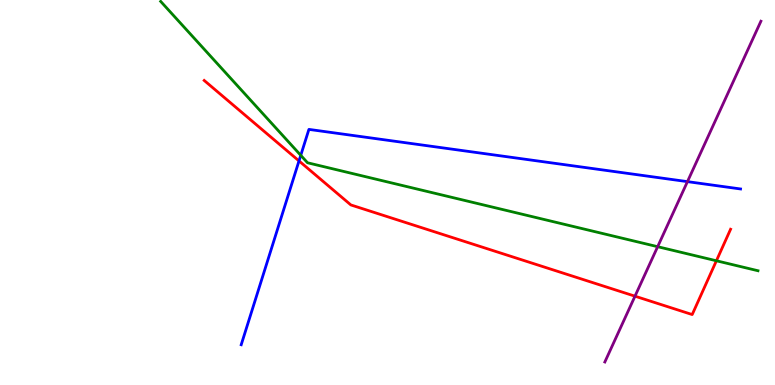[{'lines': ['blue', 'red'], 'intersections': [{'x': 3.86, 'y': 5.82}]}, {'lines': ['green', 'red'], 'intersections': [{'x': 9.24, 'y': 3.23}]}, {'lines': ['purple', 'red'], 'intersections': [{'x': 8.19, 'y': 2.31}]}, {'lines': ['blue', 'green'], 'intersections': [{'x': 3.88, 'y': 5.97}]}, {'lines': ['blue', 'purple'], 'intersections': [{'x': 8.87, 'y': 5.28}]}, {'lines': ['green', 'purple'], 'intersections': [{'x': 8.49, 'y': 3.59}]}]